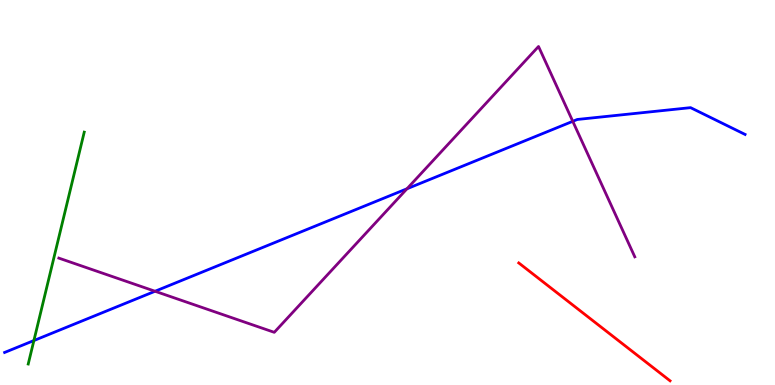[{'lines': ['blue', 'red'], 'intersections': []}, {'lines': ['green', 'red'], 'intersections': []}, {'lines': ['purple', 'red'], 'intersections': []}, {'lines': ['blue', 'green'], 'intersections': [{'x': 0.437, 'y': 1.15}]}, {'lines': ['blue', 'purple'], 'intersections': [{'x': 2.0, 'y': 2.43}, {'x': 5.25, 'y': 5.1}, {'x': 7.39, 'y': 6.85}]}, {'lines': ['green', 'purple'], 'intersections': []}]